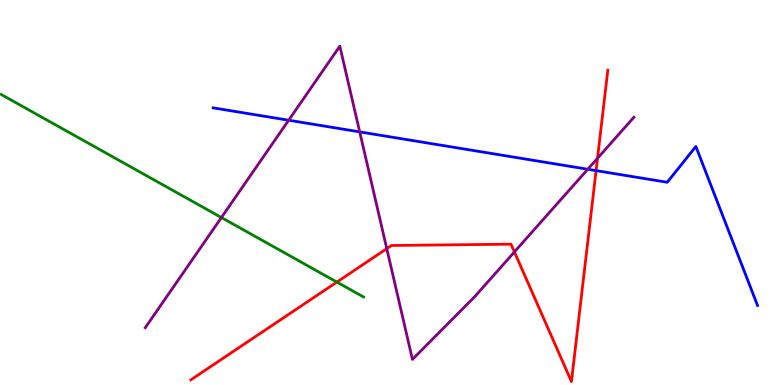[{'lines': ['blue', 'red'], 'intersections': [{'x': 7.69, 'y': 5.57}]}, {'lines': ['green', 'red'], 'intersections': [{'x': 4.35, 'y': 2.67}]}, {'lines': ['purple', 'red'], 'intersections': [{'x': 4.99, 'y': 3.54}, {'x': 6.64, 'y': 3.46}, {'x': 7.71, 'y': 5.89}]}, {'lines': ['blue', 'green'], 'intersections': []}, {'lines': ['blue', 'purple'], 'intersections': [{'x': 3.72, 'y': 6.88}, {'x': 4.64, 'y': 6.57}, {'x': 7.58, 'y': 5.6}]}, {'lines': ['green', 'purple'], 'intersections': [{'x': 2.86, 'y': 4.35}]}]